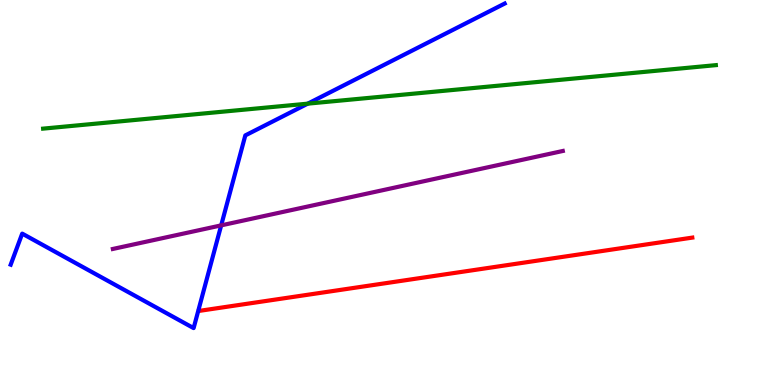[{'lines': ['blue', 'red'], 'intersections': []}, {'lines': ['green', 'red'], 'intersections': []}, {'lines': ['purple', 'red'], 'intersections': []}, {'lines': ['blue', 'green'], 'intersections': [{'x': 3.97, 'y': 7.31}]}, {'lines': ['blue', 'purple'], 'intersections': [{'x': 2.85, 'y': 4.15}]}, {'lines': ['green', 'purple'], 'intersections': []}]